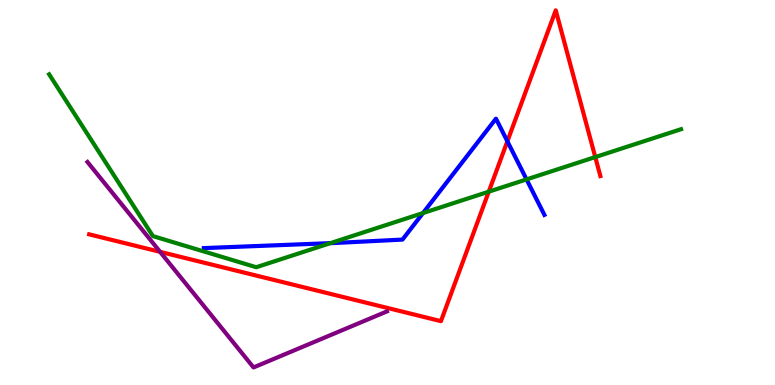[{'lines': ['blue', 'red'], 'intersections': [{'x': 6.55, 'y': 6.33}]}, {'lines': ['green', 'red'], 'intersections': [{'x': 6.31, 'y': 5.02}, {'x': 7.68, 'y': 5.92}]}, {'lines': ['purple', 'red'], 'intersections': [{'x': 2.07, 'y': 3.46}]}, {'lines': ['blue', 'green'], 'intersections': [{'x': 4.26, 'y': 3.68}, {'x': 5.46, 'y': 4.47}, {'x': 6.79, 'y': 5.34}]}, {'lines': ['blue', 'purple'], 'intersections': []}, {'lines': ['green', 'purple'], 'intersections': []}]